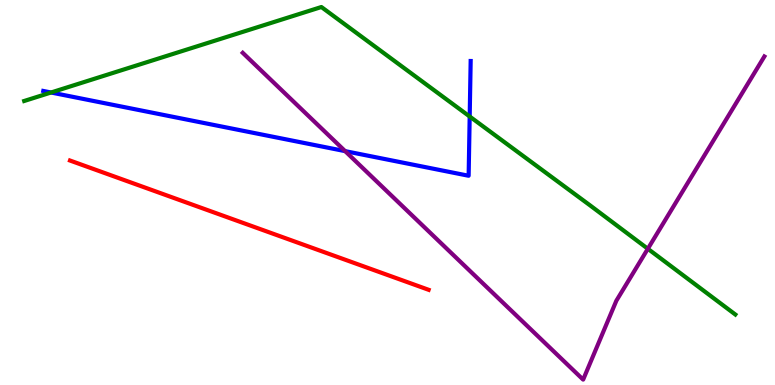[{'lines': ['blue', 'red'], 'intersections': []}, {'lines': ['green', 'red'], 'intersections': []}, {'lines': ['purple', 'red'], 'intersections': []}, {'lines': ['blue', 'green'], 'intersections': [{'x': 0.658, 'y': 7.6}, {'x': 6.06, 'y': 6.97}]}, {'lines': ['blue', 'purple'], 'intersections': [{'x': 4.45, 'y': 6.07}]}, {'lines': ['green', 'purple'], 'intersections': [{'x': 8.36, 'y': 3.54}]}]